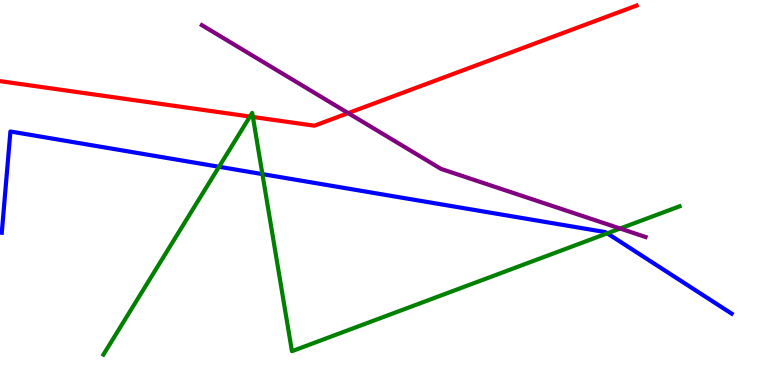[{'lines': ['blue', 'red'], 'intersections': []}, {'lines': ['green', 'red'], 'intersections': [{'x': 3.23, 'y': 6.97}, {'x': 3.26, 'y': 6.96}]}, {'lines': ['purple', 'red'], 'intersections': [{'x': 4.49, 'y': 7.06}]}, {'lines': ['blue', 'green'], 'intersections': [{'x': 2.83, 'y': 5.67}, {'x': 3.39, 'y': 5.48}, {'x': 7.84, 'y': 3.94}]}, {'lines': ['blue', 'purple'], 'intersections': []}, {'lines': ['green', 'purple'], 'intersections': [{'x': 8.0, 'y': 4.06}]}]